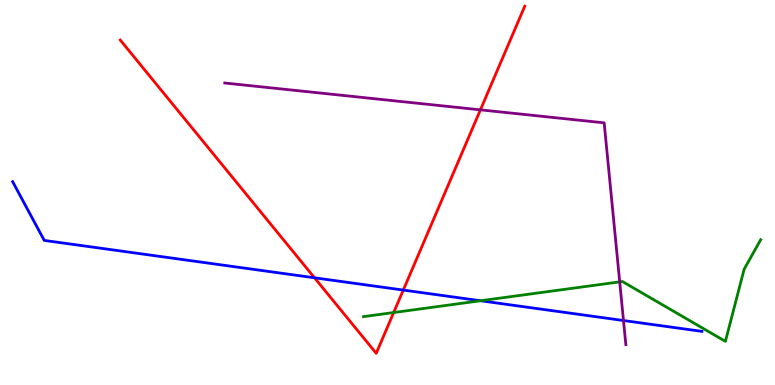[{'lines': ['blue', 'red'], 'intersections': [{'x': 4.06, 'y': 2.78}, {'x': 5.2, 'y': 2.47}]}, {'lines': ['green', 'red'], 'intersections': [{'x': 5.08, 'y': 1.88}]}, {'lines': ['purple', 'red'], 'intersections': [{'x': 6.2, 'y': 7.15}]}, {'lines': ['blue', 'green'], 'intersections': [{'x': 6.2, 'y': 2.19}]}, {'lines': ['blue', 'purple'], 'intersections': [{'x': 8.05, 'y': 1.67}]}, {'lines': ['green', 'purple'], 'intersections': [{'x': 8.0, 'y': 2.68}]}]